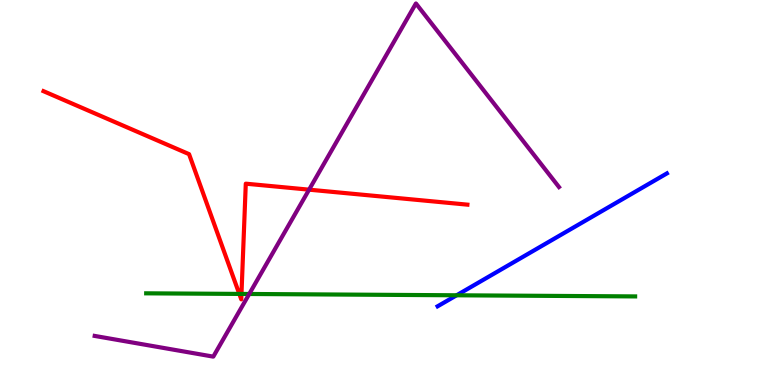[{'lines': ['blue', 'red'], 'intersections': []}, {'lines': ['green', 'red'], 'intersections': [{'x': 3.09, 'y': 2.37}, {'x': 3.12, 'y': 2.37}]}, {'lines': ['purple', 'red'], 'intersections': [{'x': 3.99, 'y': 5.07}]}, {'lines': ['blue', 'green'], 'intersections': [{'x': 5.89, 'y': 2.33}]}, {'lines': ['blue', 'purple'], 'intersections': []}, {'lines': ['green', 'purple'], 'intersections': [{'x': 3.22, 'y': 2.36}]}]